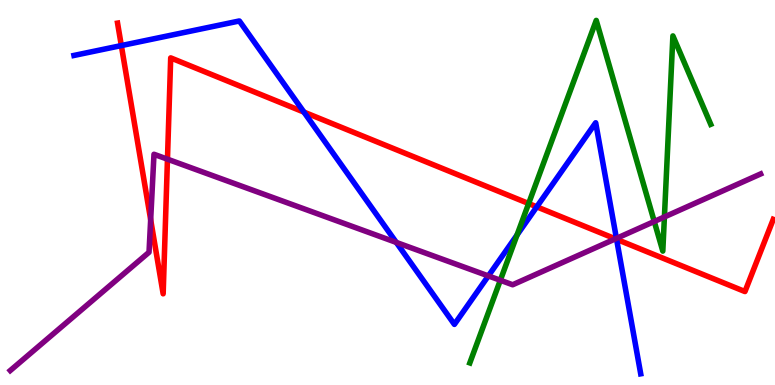[{'lines': ['blue', 'red'], 'intersections': [{'x': 1.57, 'y': 8.82}, {'x': 3.92, 'y': 7.09}, {'x': 6.93, 'y': 4.63}, {'x': 7.96, 'y': 3.78}]}, {'lines': ['green', 'red'], 'intersections': [{'x': 6.82, 'y': 4.71}]}, {'lines': ['purple', 'red'], 'intersections': [{'x': 1.94, 'y': 4.29}, {'x': 2.16, 'y': 5.87}, {'x': 7.94, 'y': 3.8}]}, {'lines': ['blue', 'green'], 'intersections': [{'x': 6.67, 'y': 3.9}]}, {'lines': ['blue', 'purple'], 'intersections': [{'x': 5.11, 'y': 3.7}, {'x': 6.3, 'y': 2.83}, {'x': 7.95, 'y': 3.81}]}, {'lines': ['green', 'purple'], 'intersections': [{'x': 6.46, 'y': 2.72}, {'x': 8.44, 'y': 4.25}, {'x': 8.57, 'y': 4.37}]}]